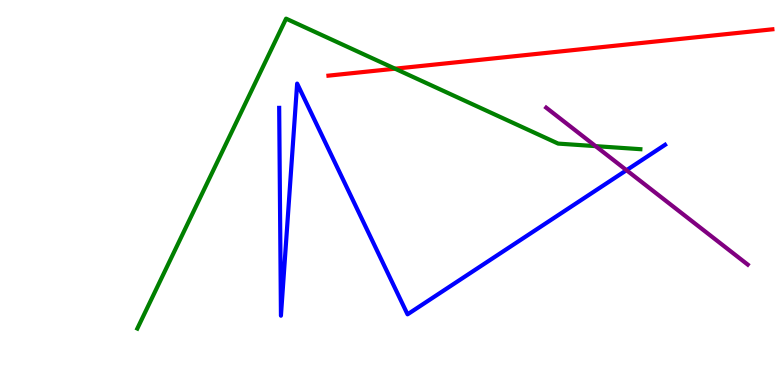[{'lines': ['blue', 'red'], 'intersections': []}, {'lines': ['green', 'red'], 'intersections': [{'x': 5.1, 'y': 8.22}]}, {'lines': ['purple', 'red'], 'intersections': []}, {'lines': ['blue', 'green'], 'intersections': []}, {'lines': ['blue', 'purple'], 'intersections': [{'x': 8.08, 'y': 5.58}]}, {'lines': ['green', 'purple'], 'intersections': [{'x': 7.69, 'y': 6.2}]}]